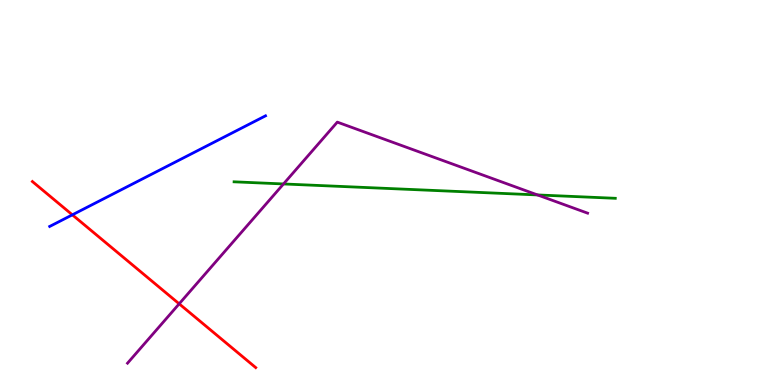[{'lines': ['blue', 'red'], 'intersections': [{'x': 0.934, 'y': 4.42}]}, {'lines': ['green', 'red'], 'intersections': []}, {'lines': ['purple', 'red'], 'intersections': [{'x': 2.31, 'y': 2.11}]}, {'lines': ['blue', 'green'], 'intersections': []}, {'lines': ['blue', 'purple'], 'intersections': []}, {'lines': ['green', 'purple'], 'intersections': [{'x': 3.66, 'y': 5.22}, {'x': 6.94, 'y': 4.94}]}]